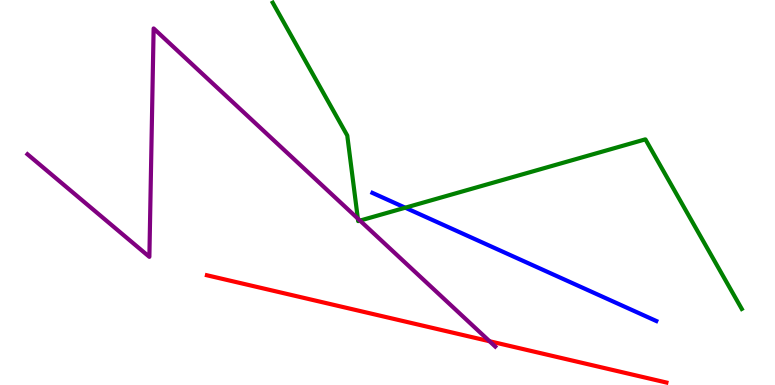[{'lines': ['blue', 'red'], 'intersections': []}, {'lines': ['green', 'red'], 'intersections': []}, {'lines': ['purple', 'red'], 'intersections': [{'x': 6.32, 'y': 1.14}]}, {'lines': ['blue', 'green'], 'intersections': [{'x': 5.23, 'y': 4.61}]}, {'lines': ['blue', 'purple'], 'intersections': []}, {'lines': ['green', 'purple'], 'intersections': [{'x': 4.62, 'y': 4.32}, {'x': 4.64, 'y': 4.27}]}]